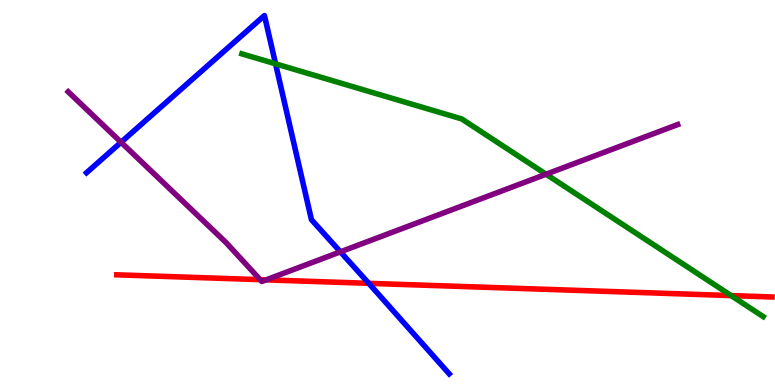[{'lines': ['blue', 'red'], 'intersections': [{'x': 4.76, 'y': 2.64}]}, {'lines': ['green', 'red'], 'intersections': [{'x': 9.43, 'y': 2.32}]}, {'lines': ['purple', 'red'], 'intersections': [{'x': 3.36, 'y': 2.74}, {'x': 3.43, 'y': 2.73}]}, {'lines': ['blue', 'green'], 'intersections': [{'x': 3.56, 'y': 8.34}]}, {'lines': ['blue', 'purple'], 'intersections': [{'x': 1.56, 'y': 6.31}, {'x': 4.39, 'y': 3.46}]}, {'lines': ['green', 'purple'], 'intersections': [{'x': 7.05, 'y': 5.47}]}]